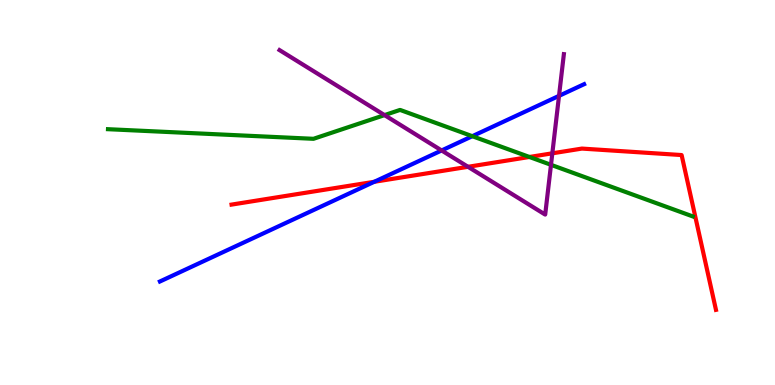[{'lines': ['blue', 'red'], 'intersections': [{'x': 4.83, 'y': 5.28}]}, {'lines': ['green', 'red'], 'intersections': [{'x': 6.83, 'y': 5.92}]}, {'lines': ['purple', 'red'], 'intersections': [{'x': 6.04, 'y': 5.67}, {'x': 7.13, 'y': 6.02}]}, {'lines': ['blue', 'green'], 'intersections': [{'x': 6.09, 'y': 6.46}]}, {'lines': ['blue', 'purple'], 'intersections': [{'x': 5.7, 'y': 6.09}, {'x': 7.21, 'y': 7.51}]}, {'lines': ['green', 'purple'], 'intersections': [{'x': 4.96, 'y': 7.01}, {'x': 7.11, 'y': 5.72}]}]